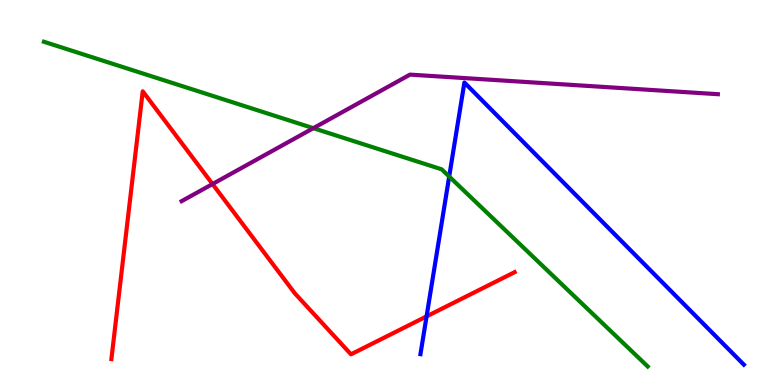[{'lines': ['blue', 'red'], 'intersections': [{'x': 5.5, 'y': 1.78}]}, {'lines': ['green', 'red'], 'intersections': []}, {'lines': ['purple', 'red'], 'intersections': [{'x': 2.74, 'y': 5.22}]}, {'lines': ['blue', 'green'], 'intersections': [{'x': 5.8, 'y': 5.41}]}, {'lines': ['blue', 'purple'], 'intersections': []}, {'lines': ['green', 'purple'], 'intersections': [{'x': 4.04, 'y': 6.67}]}]